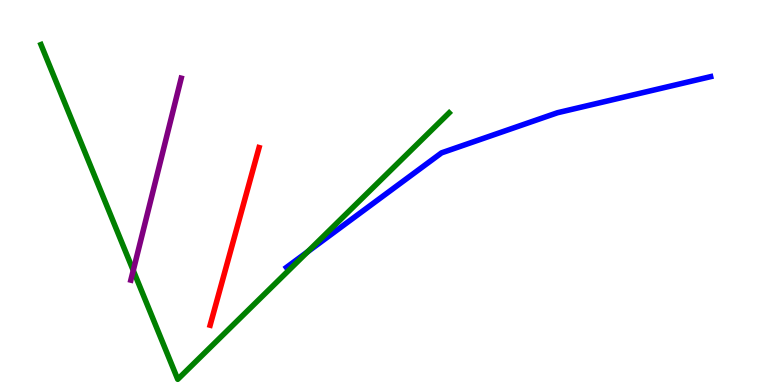[{'lines': ['blue', 'red'], 'intersections': []}, {'lines': ['green', 'red'], 'intersections': []}, {'lines': ['purple', 'red'], 'intersections': []}, {'lines': ['blue', 'green'], 'intersections': [{'x': 3.97, 'y': 3.46}]}, {'lines': ['blue', 'purple'], 'intersections': []}, {'lines': ['green', 'purple'], 'intersections': [{'x': 1.72, 'y': 2.97}]}]